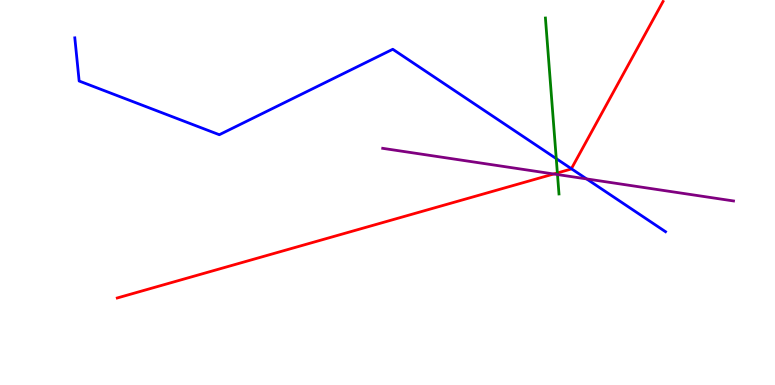[{'lines': ['blue', 'red'], 'intersections': [{'x': 7.37, 'y': 5.62}]}, {'lines': ['green', 'red'], 'intersections': [{'x': 7.19, 'y': 5.51}]}, {'lines': ['purple', 'red'], 'intersections': [{'x': 7.14, 'y': 5.48}]}, {'lines': ['blue', 'green'], 'intersections': [{'x': 7.18, 'y': 5.88}]}, {'lines': ['blue', 'purple'], 'intersections': [{'x': 7.57, 'y': 5.35}]}, {'lines': ['green', 'purple'], 'intersections': [{'x': 7.19, 'y': 5.47}]}]